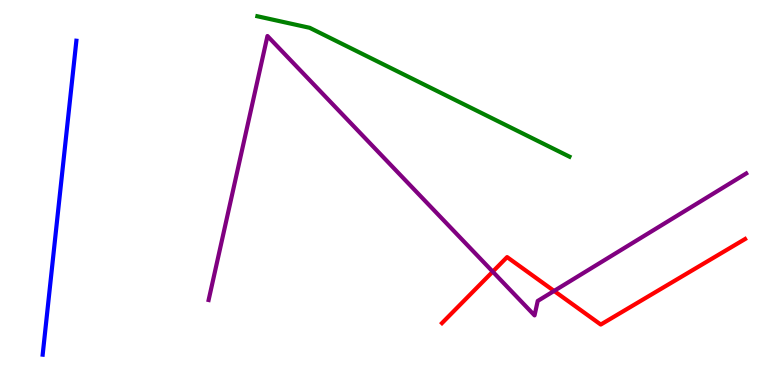[{'lines': ['blue', 'red'], 'intersections': []}, {'lines': ['green', 'red'], 'intersections': []}, {'lines': ['purple', 'red'], 'intersections': [{'x': 6.36, 'y': 2.94}, {'x': 7.15, 'y': 2.44}]}, {'lines': ['blue', 'green'], 'intersections': []}, {'lines': ['blue', 'purple'], 'intersections': []}, {'lines': ['green', 'purple'], 'intersections': []}]